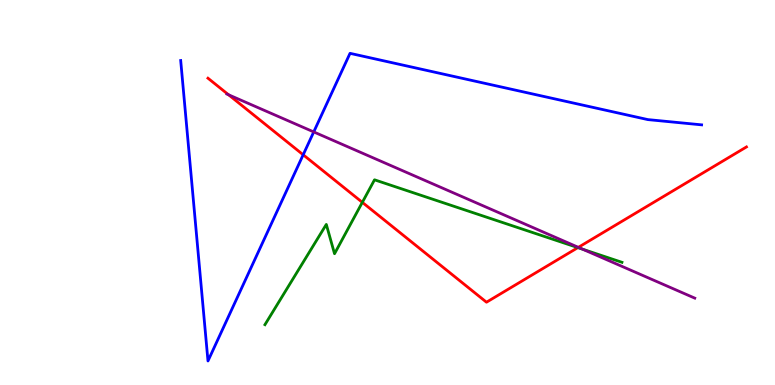[{'lines': ['blue', 'red'], 'intersections': [{'x': 3.91, 'y': 5.98}]}, {'lines': ['green', 'red'], 'intersections': [{'x': 4.68, 'y': 4.74}, {'x': 7.46, 'y': 3.57}]}, {'lines': ['purple', 'red'], 'intersections': [{'x': 2.95, 'y': 7.54}, {'x': 7.46, 'y': 3.58}]}, {'lines': ['blue', 'green'], 'intersections': []}, {'lines': ['blue', 'purple'], 'intersections': [{'x': 4.05, 'y': 6.57}]}, {'lines': ['green', 'purple'], 'intersections': [{'x': 7.52, 'y': 3.53}]}]